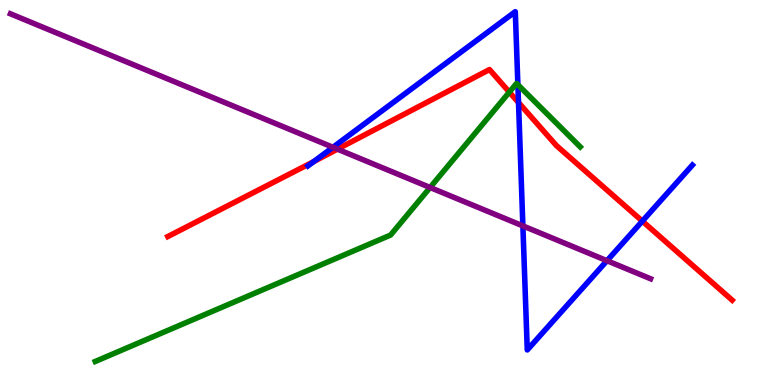[{'lines': ['blue', 'red'], 'intersections': [{'x': 4.05, 'y': 5.8}, {'x': 6.69, 'y': 7.34}, {'x': 8.29, 'y': 4.26}]}, {'lines': ['green', 'red'], 'intersections': [{'x': 6.57, 'y': 7.61}]}, {'lines': ['purple', 'red'], 'intersections': [{'x': 4.35, 'y': 6.13}]}, {'lines': ['blue', 'green'], 'intersections': [{'x': 6.68, 'y': 7.8}]}, {'lines': ['blue', 'purple'], 'intersections': [{'x': 4.3, 'y': 6.17}, {'x': 6.75, 'y': 4.13}, {'x': 7.83, 'y': 3.23}]}, {'lines': ['green', 'purple'], 'intersections': [{'x': 5.55, 'y': 5.13}]}]